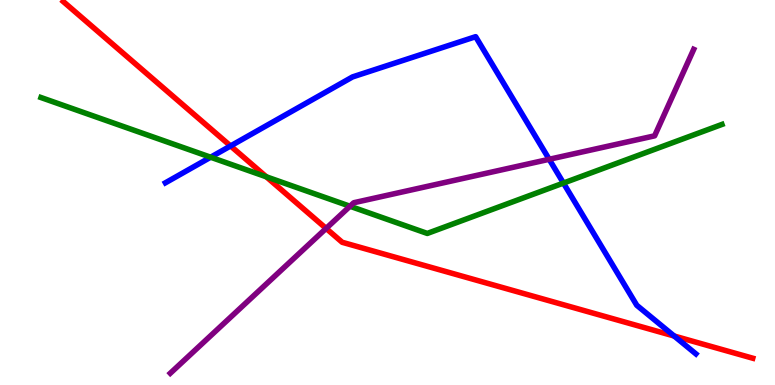[{'lines': ['blue', 'red'], 'intersections': [{'x': 2.97, 'y': 6.21}, {'x': 8.7, 'y': 1.27}]}, {'lines': ['green', 'red'], 'intersections': [{'x': 3.44, 'y': 5.41}]}, {'lines': ['purple', 'red'], 'intersections': [{'x': 4.21, 'y': 4.07}]}, {'lines': ['blue', 'green'], 'intersections': [{'x': 2.72, 'y': 5.92}, {'x': 7.27, 'y': 5.25}]}, {'lines': ['blue', 'purple'], 'intersections': [{'x': 7.09, 'y': 5.86}]}, {'lines': ['green', 'purple'], 'intersections': [{'x': 4.52, 'y': 4.64}]}]